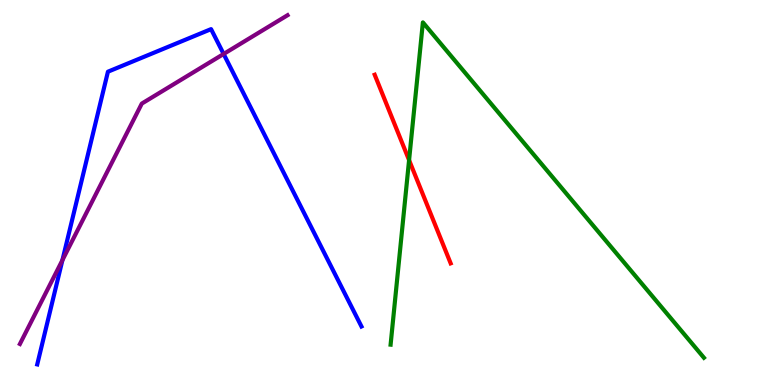[{'lines': ['blue', 'red'], 'intersections': []}, {'lines': ['green', 'red'], 'intersections': [{'x': 5.28, 'y': 5.84}]}, {'lines': ['purple', 'red'], 'intersections': []}, {'lines': ['blue', 'green'], 'intersections': []}, {'lines': ['blue', 'purple'], 'intersections': [{'x': 0.805, 'y': 3.24}, {'x': 2.89, 'y': 8.6}]}, {'lines': ['green', 'purple'], 'intersections': []}]